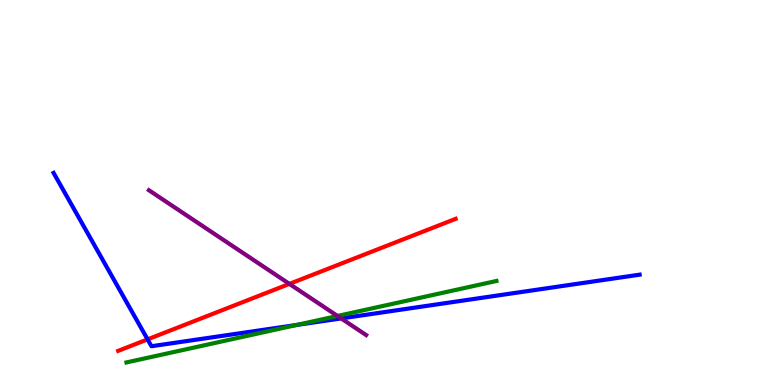[{'lines': ['blue', 'red'], 'intersections': [{'x': 1.9, 'y': 1.19}]}, {'lines': ['green', 'red'], 'intersections': []}, {'lines': ['purple', 'red'], 'intersections': [{'x': 3.73, 'y': 2.63}]}, {'lines': ['blue', 'green'], 'intersections': [{'x': 3.83, 'y': 1.56}]}, {'lines': ['blue', 'purple'], 'intersections': [{'x': 4.4, 'y': 1.73}]}, {'lines': ['green', 'purple'], 'intersections': [{'x': 4.35, 'y': 1.79}]}]